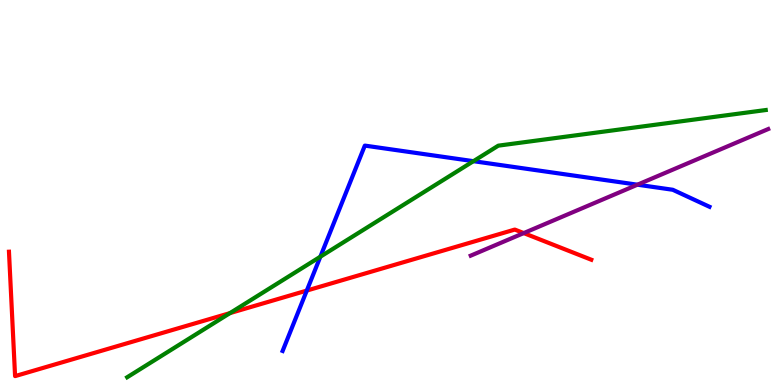[{'lines': ['blue', 'red'], 'intersections': [{'x': 3.96, 'y': 2.45}]}, {'lines': ['green', 'red'], 'intersections': [{'x': 2.97, 'y': 1.87}]}, {'lines': ['purple', 'red'], 'intersections': [{'x': 6.76, 'y': 3.95}]}, {'lines': ['blue', 'green'], 'intersections': [{'x': 4.13, 'y': 3.33}, {'x': 6.11, 'y': 5.81}]}, {'lines': ['blue', 'purple'], 'intersections': [{'x': 8.23, 'y': 5.2}]}, {'lines': ['green', 'purple'], 'intersections': []}]